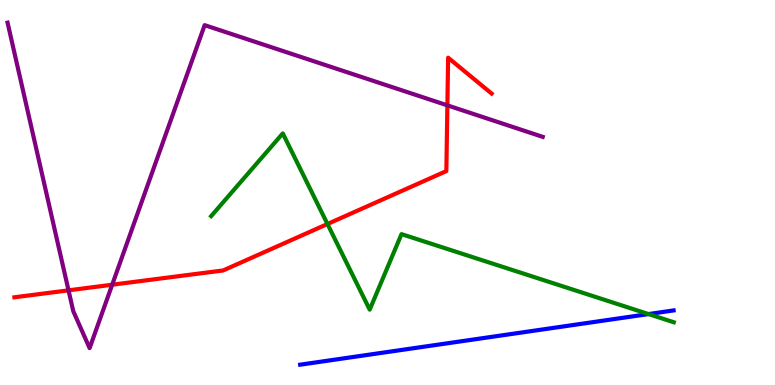[{'lines': ['blue', 'red'], 'intersections': []}, {'lines': ['green', 'red'], 'intersections': [{'x': 4.23, 'y': 4.18}]}, {'lines': ['purple', 'red'], 'intersections': [{'x': 0.884, 'y': 2.46}, {'x': 1.45, 'y': 2.6}, {'x': 5.77, 'y': 7.26}]}, {'lines': ['blue', 'green'], 'intersections': [{'x': 8.37, 'y': 1.84}]}, {'lines': ['blue', 'purple'], 'intersections': []}, {'lines': ['green', 'purple'], 'intersections': []}]